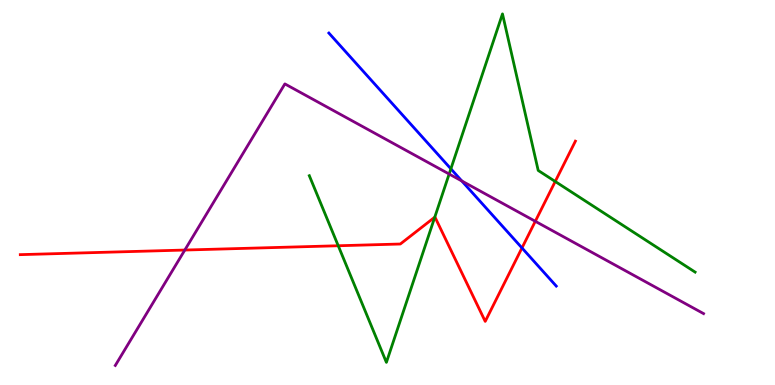[{'lines': ['blue', 'red'], 'intersections': [{'x': 6.74, 'y': 3.56}]}, {'lines': ['green', 'red'], 'intersections': [{'x': 4.36, 'y': 3.62}, {'x': 5.61, 'y': 4.36}, {'x': 7.16, 'y': 5.29}]}, {'lines': ['purple', 'red'], 'intersections': [{'x': 2.38, 'y': 3.51}, {'x': 6.91, 'y': 4.25}]}, {'lines': ['blue', 'green'], 'intersections': [{'x': 5.82, 'y': 5.62}]}, {'lines': ['blue', 'purple'], 'intersections': [{'x': 5.96, 'y': 5.3}]}, {'lines': ['green', 'purple'], 'intersections': [{'x': 5.8, 'y': 5.48}]}]